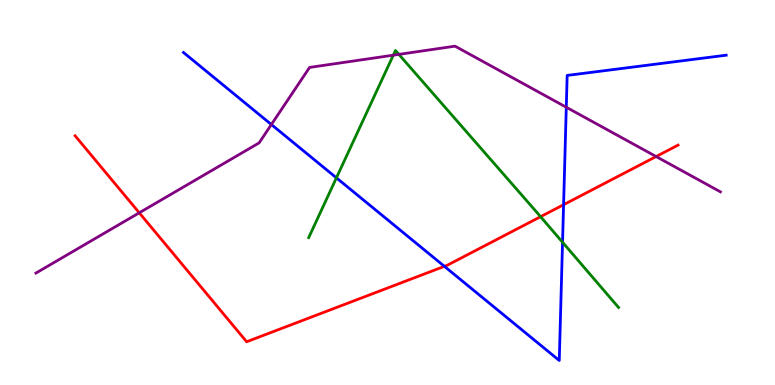[{'lines': ['blue', 'red'], 'intersections': [{'x': 5.73, 'y': 3.08}, {'x': 7.27, 'y': 4.68}]}, {'lines': ['green', 'red'], 'intersections': [{'x': 6.98, 'y': 4.37}]}, {'lines': ['purple', 'red'], 'intersections': [{'x': 1.8, 'y': 4.47}, {'x': 8.47, 'y': 5.93}]}, {'lines': ['blue', 'green'], 'intersections': [{'x': 4.34, 'y': 5.38}, {'x': 7.26, 'y': 3.71}]}, {'lines': ['blue', 'purple'], 'intersections': [{'x': 3.5, 'y': 6.77}, {'x': 7.31, 'y': 7.21}]}, {'lines': ['green', 'purple'], 'intersections': [{'x': 5.07, 'y': 8.57}, {'x': 5.15, 'y': 8.59}]}]